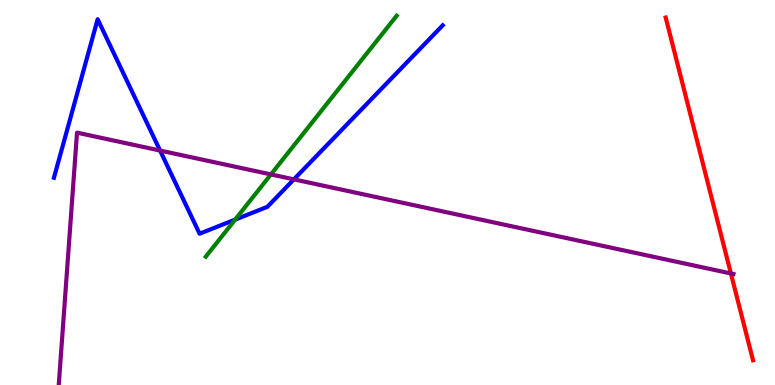[{'lines': ['blue', 'red'], 'intersections': []}, {'lines': ['green', 'red'], 'intersections': []}, {'lines': ['purple', 'red'], 'intersections': [{'x': 9.43, 'y': 2.9}]}, {'lines': ['blue', 'green'], 'intersections': [{'x': 3.03, 'y': 4.3}]}, {'lines': ['blue', 'purple'], 'intersections': [{'x': 2.07, 'y': 6.09}, {'x': 3.79, 'y': 5.34}]}, {'lines': ['green', 'purple'], 'intersections': [{'x': 3.5, 'y': 5.47}]}]